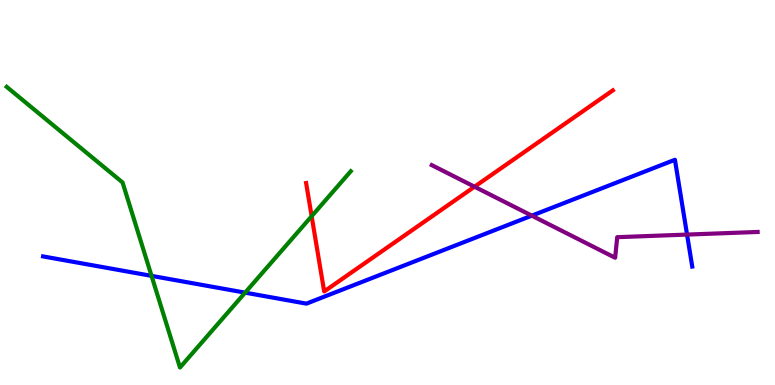[{'lines': ['blue', 'red'], 'intersections': []}, {'lines': ['green', 'red'], 'intersections': [{'x': 4.02, 'y': 4.38}]}, {'lines': ['purple', 'red'], 'intersections': [{'x': 6.12, 'y': 5.15}]}, {'lines': ['blue', 'green'], 'intersections': [{'x': 1.96, 'y': 2.83}, {'x': 3.16, 'y': 2.4}]}, {'lines': ['blue', 'purple'], 'intersections': [{'x': 6.86, 'y': 4.4}, {'x': 8.87, 'y': 3.91}]}, {'lines': ['green', 'purple'], 'intersections': []}]